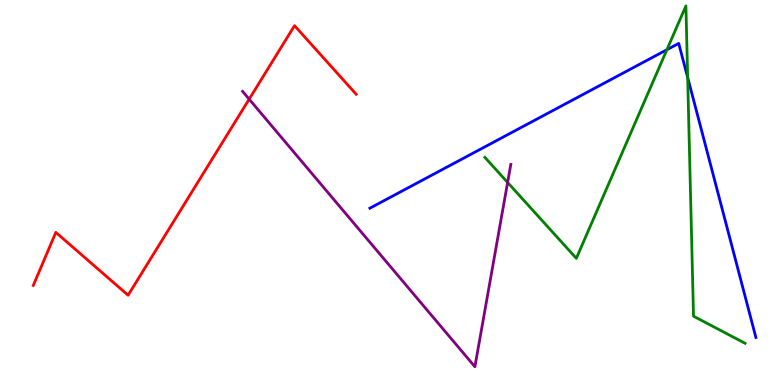[{'lines': ['blue', 'red'], 'intersections': []}, {'lines': ['green', 'red'], 'intersections': []}, {'lines': ['purple', 'red'], 'intersections': [{'x': 3.21, 'y': 7.42}]}, {'lines': ['blue', 'green'], 'intersections': [{'x': 8.61, 'y': 8.71}, {'x': 8.87, 'y': 7.99}]}, {'lines': ['blue', 'purple'], 'intersections': []}, {'lines': ['green', 'purple'], 'intersections': [{'x': 6.55, 'y': 5.26}]}]